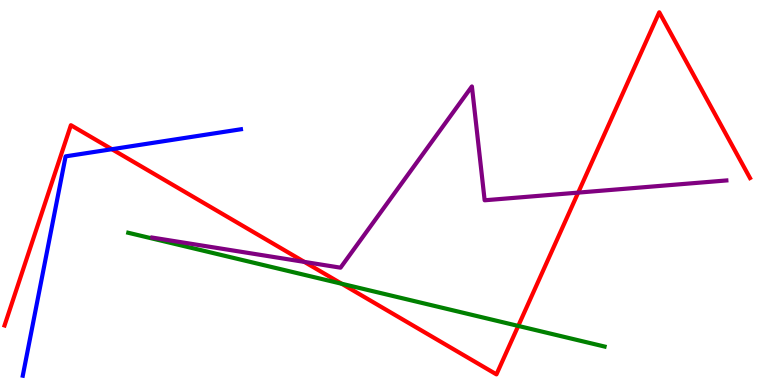[{'lines': ['blue', 'red'], 'intersections': [{'x': 1.44, 'y': 6.12}]}, {'lines': ['green', 'red'], 'intersections': [{'x': 4.41, 'y': 2.63}, {'x': 6.69, 'y': 1.53}]}, {'lines': ['purple', 'red'], 'intersections': [{'x': 3.93, 'y': 3.2}, {'x': 7.46, 'y': 5.0}]}, {'lines': ['blue', 'green'], 'intersections': []}, {'lines': ['blue', 'purple'], 'intersections': []}, {'lines': ['green', 'purple'], 'intersections': []}]